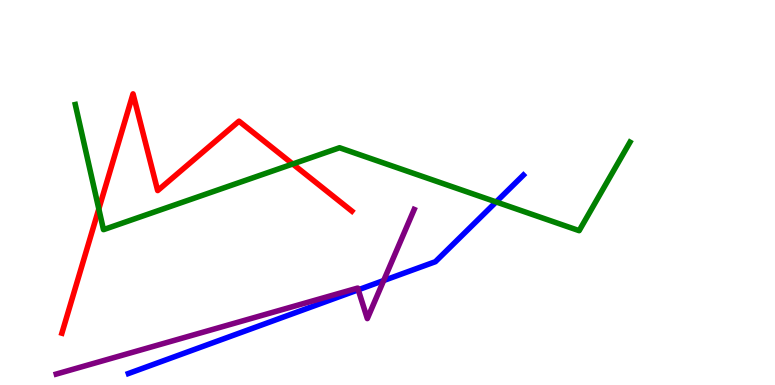[{'lines': ['blue', 'red'], 'intersections': []}, {'lines': ['green', 'red'], 'intersections': [{'x': 1.28, 'y': 4.57}, {'x': 3.78, 'y': 5.74}]}, {'lines': ['purple', 'red'], 'intersections': []}, {'lines': ['blue', 'green'], 'intersections': [{'x': 6.4, 'y': 4.75}]}, {'lines': ['blue', 'purple'], 'intersections': [{'x': 4.62, 'y': 2.47}, {'x': 4.95, 'y': 2.71}]}, {'lines': ['green', 'purple'], 'intersections': []}]